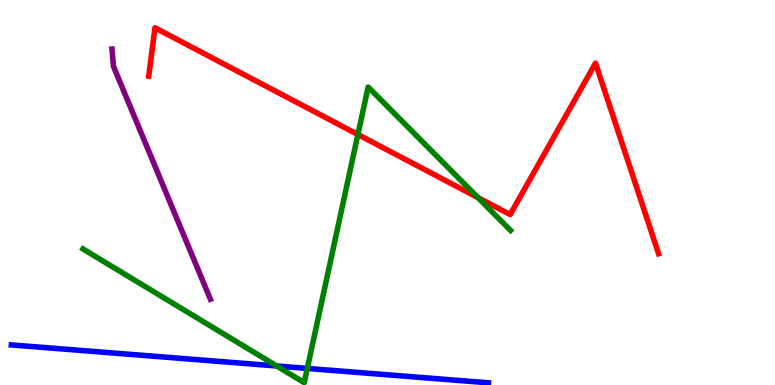[{'lines': ['blue', 'red'], 'intersections': []}, {'lines': ['green', 'red'], 'intersections': [{'x': 4.62, 'y': 6.51}, {'x': 6.17, 'y': 4.87}]}, {'lines': ['purple', 'red'], 'intersections': []}, {'lines': ['blue', 'green'], 'intersections': [{'x': 3.57, 'y': 0.494}, {'x': 3.97, 'y': 0.431}]}, {'lines': ['blue', 'purple'], 'intersections': []}, {'lines': ['green', 'purple'], 'intersections': []}]